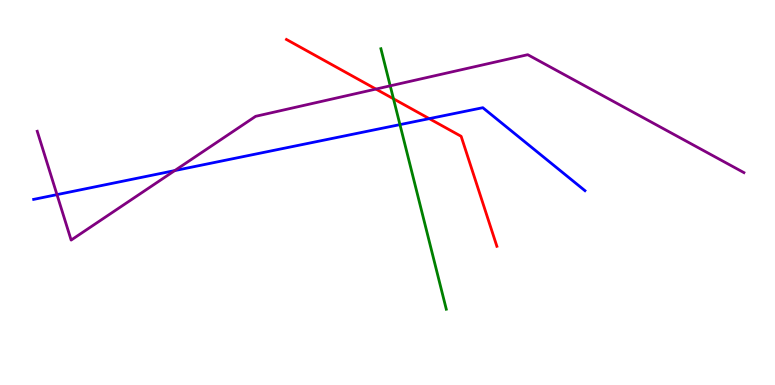[{'lines': ['blue', 'red'], 'intersections': [{'x': 5.54, 'y': 6.92}]}, {'lines': ['green', 'red'], 'intersections': [{'x': 5.08, 'y': 7.43}]}, {'lines': ['purple', 'red'], 'intersections': [{'x': 4.85, 'y': 7.69}]}, {'lines': ['blue', 'green'], 'intersections': [{'x': 5.16, 'y': 6.76}]}, {'lines': ['blue', 'purple'], 'intersections': [{'x': 0.735, 'y': 4.94}, {'x': 2.25, 'y': 5.57}]}, {'lines': ['green', 'purple'], 'intersections': [{'x': 5.04, 'y': 7.77}]}]